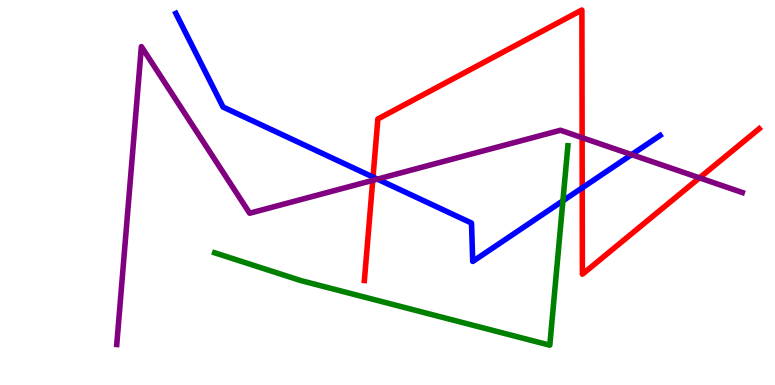[{'lines': ['blue', 'red'], 'intersections': [{'x': 4.81, 'y': 5.4}, {'x': 7.51, 'y': 5.12}]}, {'lines': ['green', 'red'], 'intersections': []}, {'lines': ['purple', 'red'], 'intersections': [{'x': 4.81, 'y': 5.32}, {'x': 7.51, 'y': 6.42}, {'x': 9.03, 'y': 5.38}]}, {'lines': ['blue', 'green'], 'intersections': [{'x': 7.26, 'y': 4.78}]}, {'lines': ['blue', 'purple'], 'intersections': [{'x': 4.87, 'y': 5.35}, {'x': 8.15, 'y': 5.98}]}, {'lines': ['green', 'purple'], 'intersections': []}]